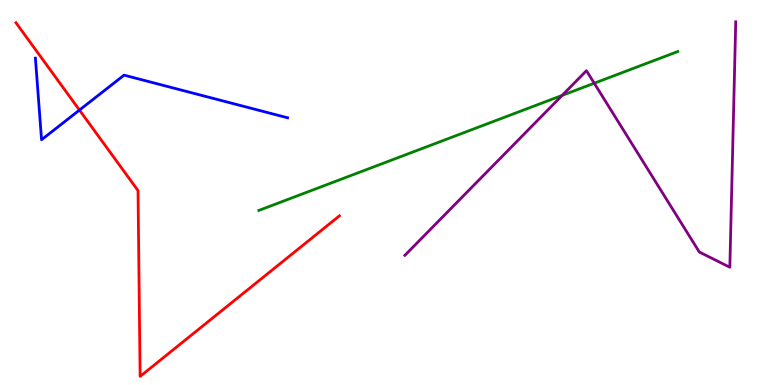[{'lines': ['blue', 'red'], 'intersections': [{'x': 1.03, 'y': 7.14}]}, {'lines': ['green', 'red'], 'intersections': []}, {'lines': ['purple', 'red'], 'intersections': []}, {'lines': ['blue', 'green'], 'intersections': []}, {'lines': ['blue', 'purple'], 'intersections': []}, {'lines': ['green', 'purple'], 'intersections': [{'x': 7.25, 'y': 7.52}, {'x': 7.67, 'y': 7.84}]}]